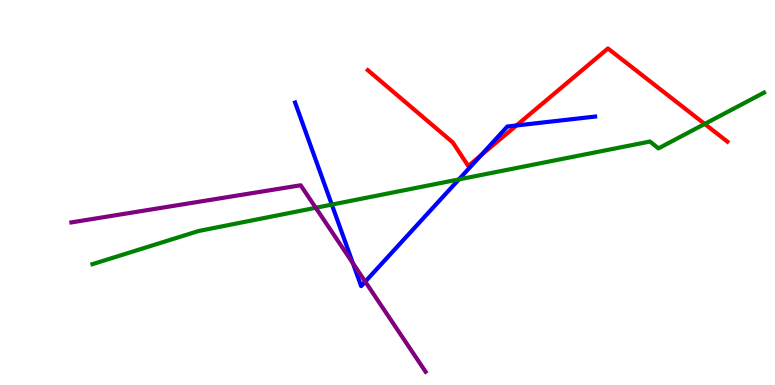[{'lines': ['blue', 'red'], 'intersections': [{'x': 6.2, 'y': 5.96}, {'x': 6.66, 'y': 6.74}]}, {'lines': ['green', 'red'], 'intersections': [{'x': 9.09, 'y': 6.78}]}, {'lines': ['purple', 'red'], 'intersections': []}, {'lines': ['blue', 'green'], 'intersections': [{'x': 4.28, 'y': 4.69}, {'x': 5.92, 'y': 5.34}]}, {'lines': ['blue', 'purple'], 'intersections': [{'x': 4.55, 'y': 3.16}, {'x': 4.71, 'y': 2.68}]}, {'lines': ['green', 'purple'], 'intersections': [{'x': 4.07, 'y': 4.6}]}]